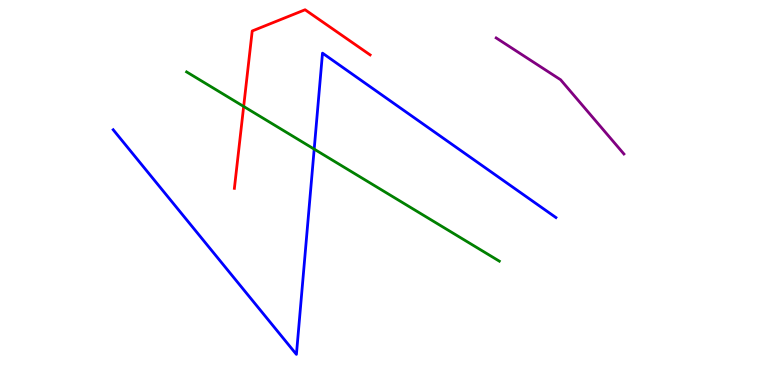[{'lines': ['blue', 'red'], 'intersections': []}, {'lines': ['green', 'red'], 'intersections': [{'x': 3.14, 'y': 7.24}]}, {'lines': ['purple', 'red'], 'intersections': []}, {'lines': ['blue', 'green'], 'intersections': [{'x': 4.05, 'y': 6.13}]}, {'lines': ['blue', 'purple'], 'intersections': []}, {'lines': ['green', 'purple'], 'intersections': []}]